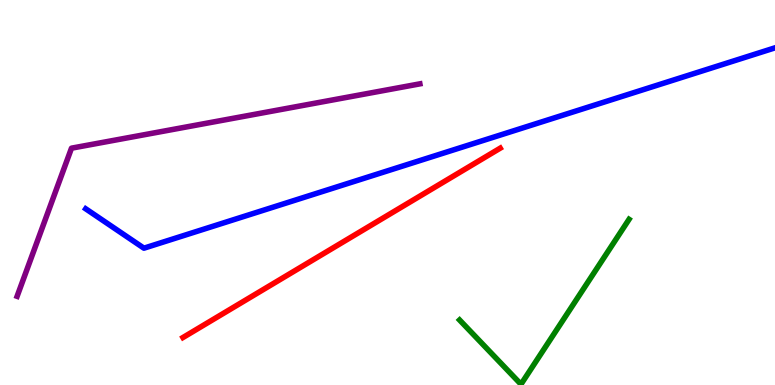[{'lines': ['blue', 'red'], 'intersections': []}, {'lines': ['green', 'red'], 'intersections': []}, {'lines': ['purple', 'red'], 'intersections': []}, {'lines': ['blue', 'green'], 'intersections': []}, {'lines': ['blue', 'purple'], 'intersections': []}, {'lines': ['green', 'purple'], 'intersections': []}]